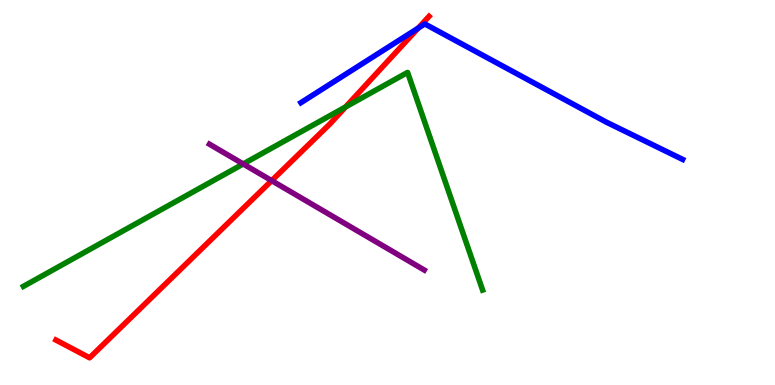[{'lines': ['blue', 'red'], 'intersections': [{'x': 5.4, 'y': 9.27}]}, {'lines': ['green', 'red'], 'intersections': [{'x': 4.46, 'y': 7.22}]}, {'lines': ['purple', 'red'], 'intersections': [{'x': 3.51, 'y': 5.31}]}, {'lines': ['blue', 'green'], 'intersections': []}, {'lines': ['blue', 'purple'], 'intersections': []}, {'lines': ['green', 'purple'], 'intersections': [{'x': 3.14, 'y': 5.74}]}]